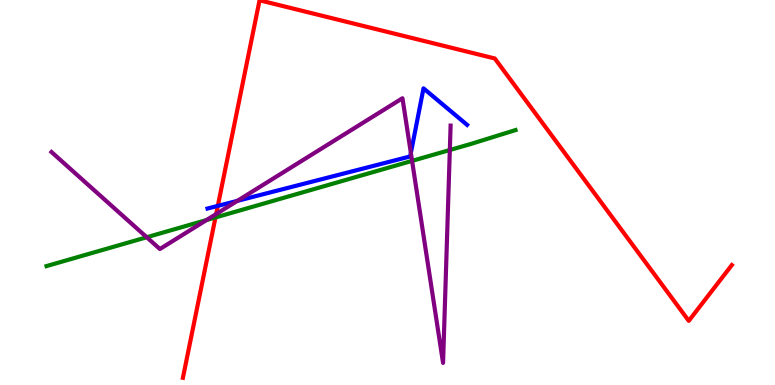[{'lines': ['blue', 'red'], 'intersections': [{'x': 2.81, 'y': 4.65}]}, {'lines': ['green', 'red'], 'intersections': [{'x': 2.78, 'y': 4.35}]}, {'lines': ['purple', 'red'], 'intersections': [{'x': 2.79, 'y': 4.44}]}, {'lines': ['blue', 'green'], 'intersections': []}, {'lines': ['blue', 'purple'], 'intersections': [{'x': 3.06, 'y': 4.78}, {'x': 5.3, 'y': 6.03}]}, {'lines': ['green', 'purple'], 'intersections': [{'x': 1.89, 'y': 3.84}, {'x': 2.66, 'y': 4.28}, {'x': 5.32, 'y': 5.82}, {'x': 5.8, 'y': 6.1}]}]